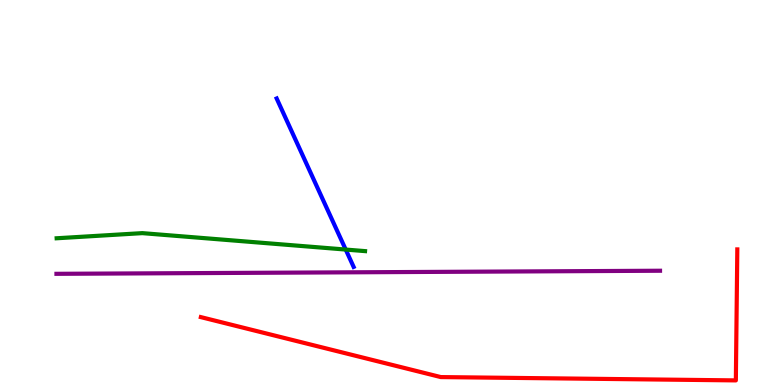[{'lines': ['blue', 'red'], 'intersections': []}, {'lines': ['green', 'red'], 'intersections': []}, {'lines': ['purple', 'red'], 'intersections': []}, {'lines': ['blue', 'green'], 'intersections': [{'x': 4.46, 'y': 3.52}]}, {'lines': ['blue', 'purple'], 'intersections': []}, {'lines': ['green', 'purple'], 'intersections': []}]